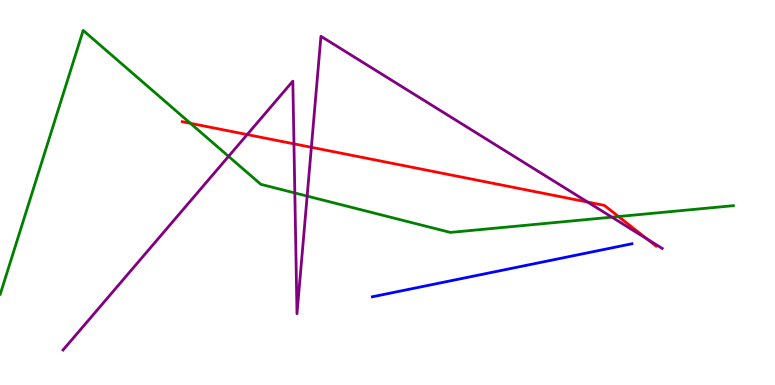[{'lines': ['blue', 'red'], 'intersections': []}, {'lines': ['green', 'red'], 'intersections': [{'x': 2.46, 'y': 6.8}, {'x': 7.98, 'y': 4.38}]}, {'lines': ['purple', 'red'], 'intersections': [{'x': 3.19, 'y': 6.5}, {'x': 3.79, 'y': 6.26}, {'x': 4.02, 'y': 6.17}, {'x': 7.58, 'y': 4.75}, {'x': 8.35, 'y': 3.79}]}, {'lines': ['blue', 'green'], 'intersections': []}, {'lines': ['blue', 'purple'], 'intersections': []}, {'lines': ['green', 'purple'], 'intersections': [{'x': 2.95, 'y': 5.94}, {'x': 3.8, 'y': 4.99}, {'x': 3.96, 'y': 4.91}, {'x': 7.9, 'y': 4.36}]}]